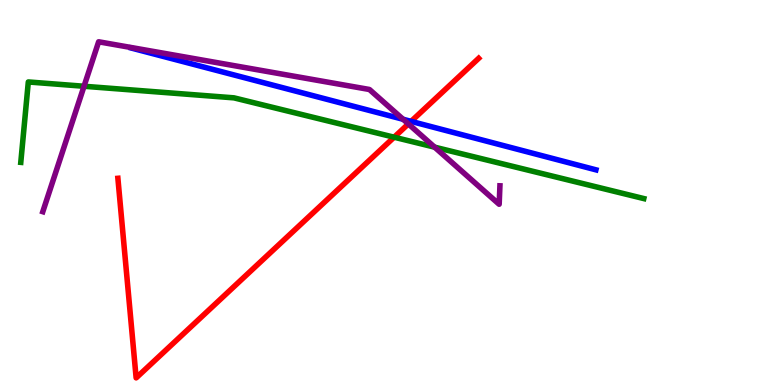[{'lines': ['blue', 'red'], 'intersections': [{'x': 5.3, 'y': 6.85}]}, {'lines': ['green', 'red'], 'intersections': [{'x': 5.09, 'y': 6.44}]}, {'lines': ['purple', 'red'], 'intersections': [{'x': 5.27, 'y': 6.78}]}, {'lines': ['blue', 'green'], 'intersections': []}, {'lines': ['blue', 'purple'], 'intersections': [{'x': 5.2, 'y': 6.9}]}, {'lines': ['green', 'purple'], 'intersections': [{'x': 1.08, 'y': 7.76}, {'x': 5.61, 'y': 6.18}]}]